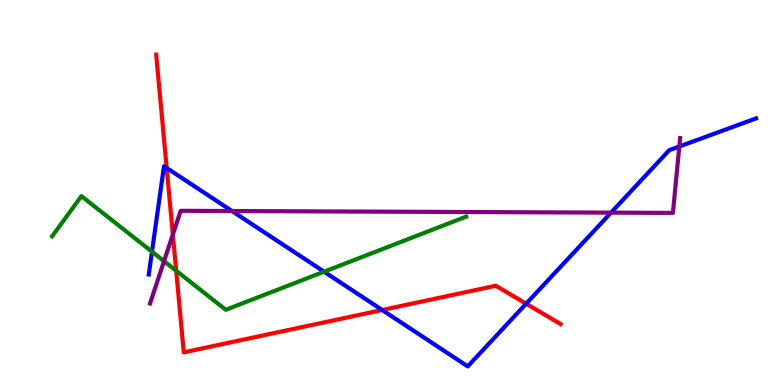[{'lines': ['blue', 'red'], 'intersections': [{'x': 2.15, 'y': 5.64}, {'x': 4.93, 'y': 1.95}, {'x': 6.79, 'y': 2.11}]}, {'lines': ['green', 'red'], 'intersections': [{'x': 2.27, 'y': 2.97}]}, {'lines': ['purple', 'red'], 'intersections': [{'x': 2.23, 'y': 3.91}]}, {'lines': ['blue', 'green'], 'intersections': [{'x': 1.96, 'y': 3.46}, {'x': 4.18, 'y': 2.94}]}, {'lines': ['blue', 'purple'], 'intersections': [{'x': 2.99, 'y': 4.52}, {'x': 7.88, 'y': 4.48}, {'x': 8.77, 'y': 6.19}]}, {'lines': ['green', 'purple'], 'intersections': [{'x': 2.12, 'y': 3.22}]}]